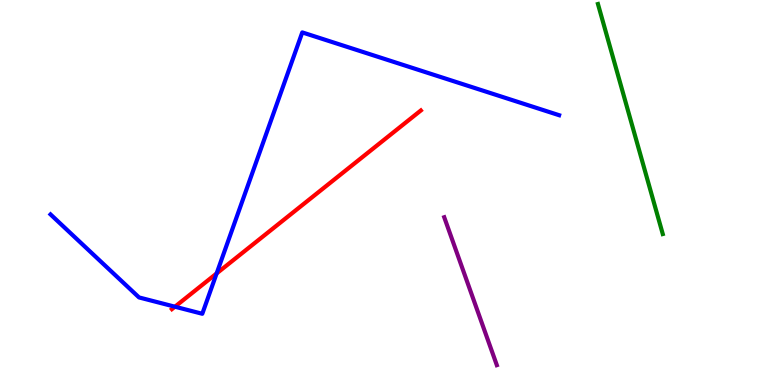[{'lines': ['blue', 'red'], 'intersections': [{'x': 2.26, 'y': 2.03}, {'x': 2.8, 'y': 2.9}]}, {'lines': ['green', 'red'], 'intersections': []}, {'lines': ['purple', 'red'], 'intersections': []}, {'lines': ['blue', 'green'], 'intersections': []}, {'lines': ['blue', 'purple'], 'intersections': []}, {'lines': ['green', 'purple'], 'intersections': []}]